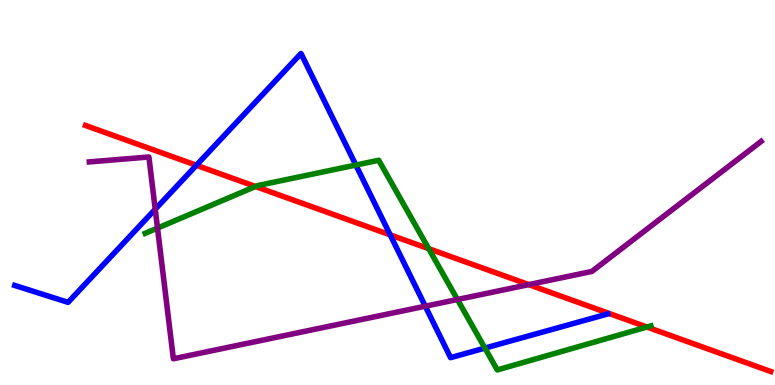[{'lines': ['blue', 'red'], 'intersections': [{'x': 2.53, 'y': 5.71}, {'x': 5.03, 'y': 3.9}]}, {'lines': ['green', 'red'], 'intersections': [{'x': 3.3, 'y': 5.16}, {'x': 5.53, 'y': 3.54}, {'x': 8.35, 'y': 1.51}]}, {'lines': ['purple', 'red'], 'intersections': [{'x': 6.82, 'y': 2.61}]}, {'lines': ['blue', 'green'], 'intersections': [{'x': 4.59, 'y': 5.71}, {'x': 6.26, 'y': 0.959}]}, {'lines': ['blue', 'purple'], 'intersections': [{'x': 2.0, 'y': 4.57}, {'x': 5.49, 'y': 2.05}]}, {'lines': ['green', 'purple'], 'intersections': [{'x': 2.03, 'y': 4.08}, {'x': 5.9, 'y': 2.22}]}]